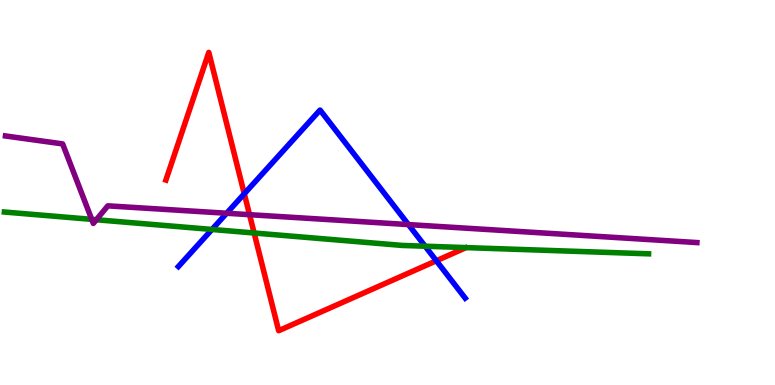[{'lines': ['blue', 'red'], 'intersections': [{'x': 3.15, 'y': 4.97}, {'x': 5.63, 'y': 3.23}]}, {'lines': ['green', 'red'], 'intersections': [{'x': 3.28, 'y': 3.95}]}, {'lines': ['purple', 'red'], 'intersections': [{'x': 3.22, 'y': 4.42}]}, {'lines': ['blue', 'green'], 'intersections': [{'x': 2.74, 'y': 4.04}, {'x': 5.49, 'y': 3.6}]}, {'lines': ['blue', 'purple'], 'intersections': [{'x': 2.92, 'y': 4.46}, {'x': 5.27, 'y': 4.17}]}, {'lines': ['green', 'purple'], 'intersections': [{'x': 1.18, 'y': 4.3}, {'x': 1.24, 'y': 4.29}]}]